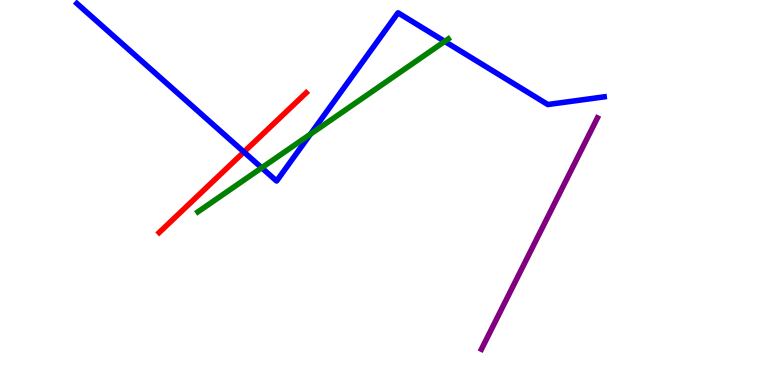[{'lines': ['blue', 'red'], 'intersections': [{'x': 3.15, 'y': 6.05}]}, {'lines': ['green', 'red'], 'intersections': []}, {'lines': ['purple', 'red'], 'intersections': []}, {'lines': ['blue', 'green'], 'intersections': [{'x': 3.38, 'y': 5.64}, {'x': 4.01, 'y': 6.52}, {'x': 5.74, 'y': 8.92}]}, {'lines': ['blue', 'purple'], 'intersections': []}, {'lines': ['green', 'purple'], 'intersections': []}]